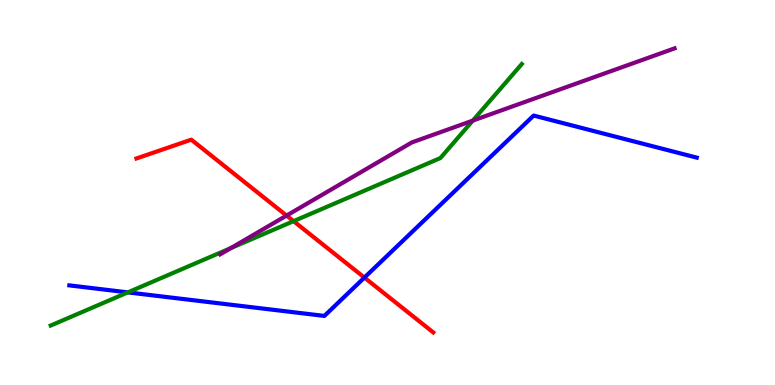[{'lines': ['blue', 'red'], 'intersections': [{'x': 4.7, 'y': 2.79}]}, {'lines': ['green', 'red'], 'intersections': [{'x': 3.79, 'y': 4.26}]}, {'lines': ['purple', 'red'], 'intersections': [{'x': 3.7, 'y': 4.4}]}, {'lines': ['blue', 'green'], 'intersections': [{'x': 1.65, 'y': 2.41}]}, {'lines': ['blue', 'purple'], 'intersections': []}, {'lines': ['green', 'purple'], 'intersections': [{'x': 2.98, 'y': 3.56}, {'x': 6.1, 'y': 6.87}]}]